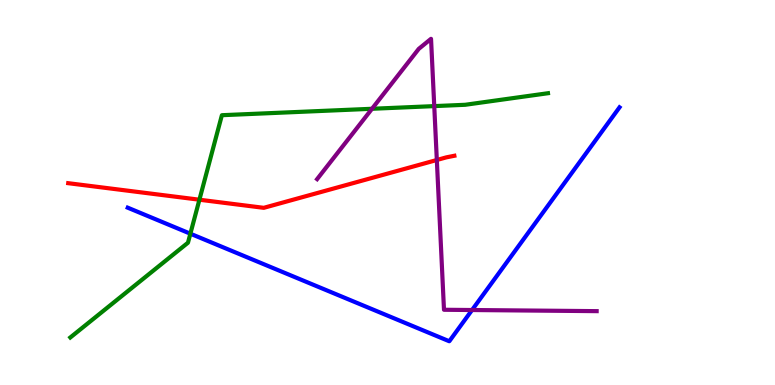[{'lines': ['blue', 'red'], 'intersections': []}, {'lines': ['green', 'red'], 'intersections': [{'x': 2.57, 'y': 4.81}]}, {'lines': ['purple', 'red'], 'intersections': [{'x': 5.64, 'y': 5.84}]}, {'lines': ['blue', 'green'], 'intersections': [{'x': 2.46, 'y': 3.93}]}, {'lines': ['blue', 'purple'], 'intersections': [{'x': 6.09, 'y': 1.95}]}, {'lines': ['green', 'purple'], 'intersections': [{'x': 4.8, 'y': 7.17}, {'x': 5.6, 'y': 7.24}]}]